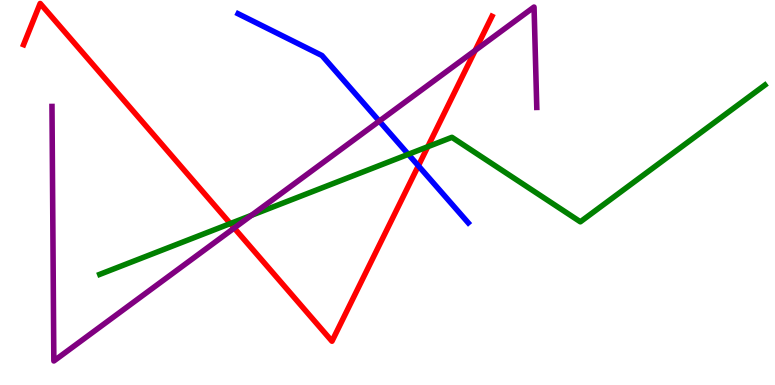[{'lines': ['blue', 'red'], 'intersections': [{'x': 5.4, 'y': 5.69}]}, {'lines': ['green', 'red'], 'intersections': [{'x': 2.97, 'y': 4.19}, {'x': 5.52, 'y': 6.19}]}, {'lines': ['purple', 'red'], 'intersections': [{'x': 3.02, 'y': 4.08}, {'x': 6.13, 'y': 8.69}]}, {'lines': ['blue', 'green'], 'intersections': [{'x': 5.27, 'y': 5.99}]}, {'lines': ['blue', 'purple'], 'intersections': [{'x': 4.89, 'y': 6.85}]}, {'lines': ['green', 'purple'], 'intersections': [{'x': 3.24, 'y': 4.41}]}]